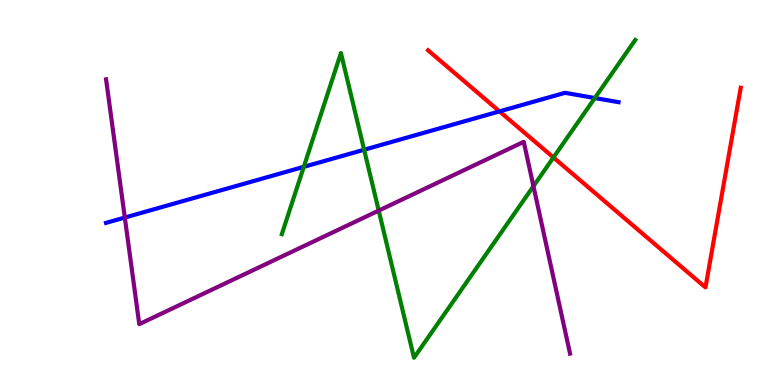[{'lines': ['blue', 'red'], 'intersections': [{'x': 6.45, 'y': 7.11}]}, {'lines': ['green', 'red'], 'intersections': [{'x': 7.14, 'y': 5.91}]}, {'lines': ['purple', 'red'], 'intersections': []}, {'lines': ['blue', 'green'], 'intersections': [{'x': 3.92, 'y': 5.67}, {'x': 4.7, 'y': 6.11}, {'x': 7.68, 'y': 7.45}]}, {'lines': ['blue', 'purple'], 'intersections': [{'x': 1.61, 'y': 4.35}]}, {'lines': ['green', 'purple'], 'intersections': [{'x': 4.89, 'y': 4.53}, {'x': 6.88, 'y': 5.16}]}]